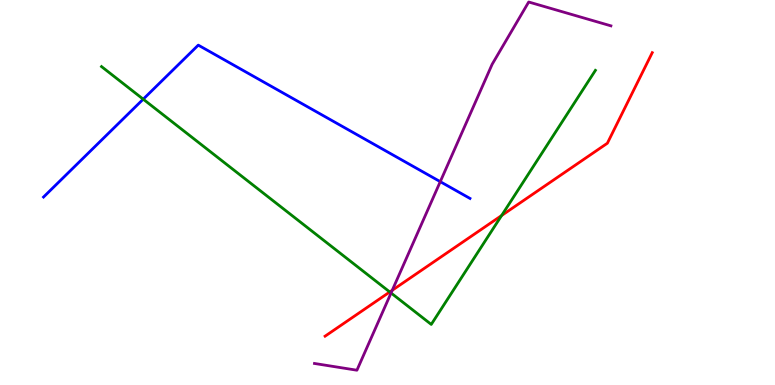[{'lines': ['blue', 'red'], 'intersections': []}, {'lines': ['green', 'red'], 'intersections': [{'x': 5.03, 'y': 2.42}, {'x': 6.47, 'y': 4.4}]}, {'lines': ['purple', 'red'], 'intersections': [{'x': 5.06, 'y': 2.46}]}, {'lines': ['blue', 'green'], 'intersections': [{'x': 1.85, 'y': 7.42}]}, {'lines': ['blue', 'purple'], 'intersections': [{'x': 5.68, 'y': 5.28}]}, {'lines': ['green', 'purple'], 'intersections': [{'x': 5.05, 'y': 2.39}]}]